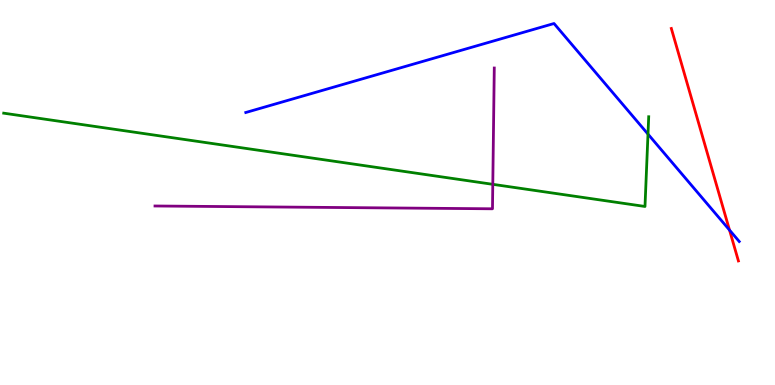[{'lines': ['blue', 'red'], 'intersections': [{'x': 9.41, 'y': 4.02}]}, {'lines': ['green', 'red'], 'intersections': []}, {'lines': ['purple', 'red'], 'intersections': []}, {'lines': ['blue', 'green'], 'intersections': [{'x': 8.36, 'y': 6.52}]}, {'lines': ['blue', 'purple'], 'intersections': []}, {'lines': ['green', 'purple'], 'intersections': [{'x': 6.36, 'y': 5.21}]}]